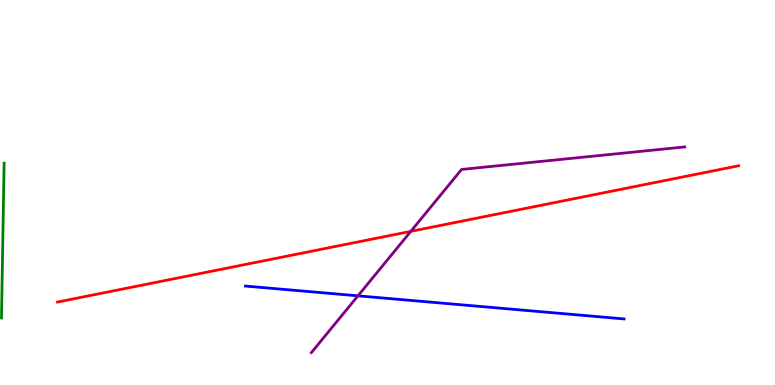[{'lines': ['blue', 'red'], 'intersections': []}, {'lines': ['green', 'red'], 'intersections': []}, {'lines': ['purple', 'red'], 'intersections': [{'x': 5.3, 'y': 3.99}]}, {'lines': ['blue', 'green'], 'intersections': []}, {'lines': ['blue', 'purple'], 'intersections': [{'x': 4.62, 'y': 2.32}]}, {'lines': ['green', 'purple'], 'intersections': []}]